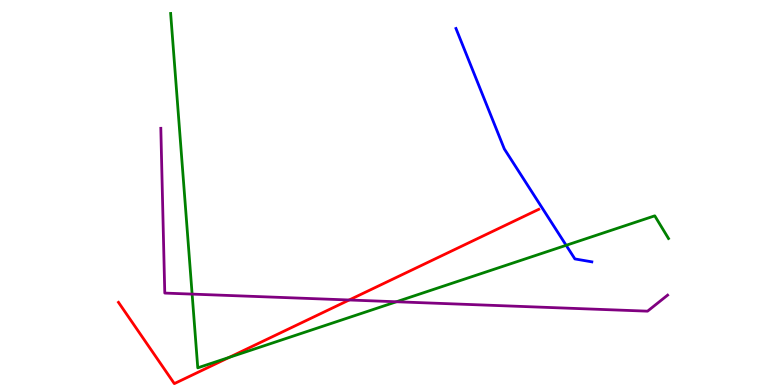[{'lines': ['blue', 'red'], 'intersections': []}, {'lines': ['green', 'red'], 'intersections': [{'x': 2.96, 'y': 0.717}]}, {'lines': ['purple', 'red'], 'intersections': [{'x': 4.51, 'y': 2.21}]}, {'lines': ['blue', 'green'], 'intersections': [{'x': 7.31, 'y': 3.63}]}, {'lines': ['blue', 'purple'], 'intersections': []}, {'lines': ['green', 'purple'], 'intersections': [{'x': 2.48, 'y': 2.36}, {'x': 5.12, 'y': 2.16}]}]